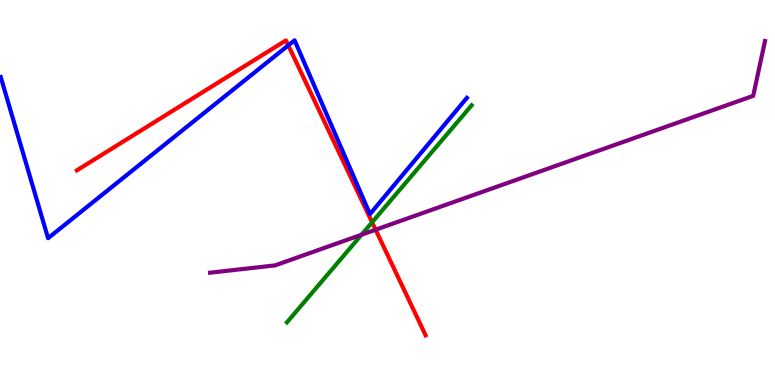[{'lines': ['blue', 'red'], 'intersections': [{'x': 3.72, 'y': 8.82}]}, {'lines': ['green', 'red'], 'intersections': [{'x': 4.8, 'y': 4.23}]}, {'lines': ['purple', 'red'], 'intersections': [{'x': 4.85, 'y': 4.03}]}, {'lines': ['blue', 'green'], 'intersections': []}, {'lines': ['blue', 'purple'], 'intersections': []}, {'lines': ['green', 'purple'], 'intersections': [{'x': 4.66, 'y': 3.9}]}]